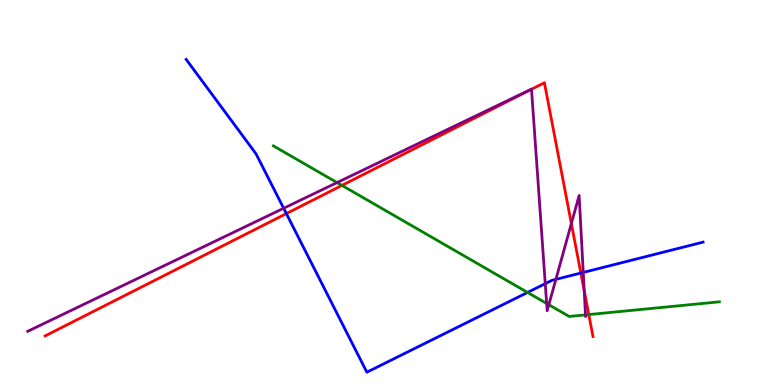[{'lines': ['blue', 'red'], 'intersections': [{'x': 3.69, 'y': 4.45}, {'x': 7.49, 'y': 2.91}]}, {'lines': ['green', 'red'], 'intersections': [{'x': 4.41, 'y': 5.18}, {'x': 7.6, 'y': 1.83}]}, {'lines': ['purple', 'red'], 'intersections': [{'x': 6.86, 'y': 7.68}, {'x': 7.37, 'y': 4.19}, {'x': 7.54, 'y': 2.45}]}, {'lines': ['blue', 'green'], 'intersections': [{'x': 6.81, 'y': 2.4}]}, {'lines': ['blue', 'purple'], 'intersections': [{'x': 3.66, 'y': 4.59}, {'x': 7.04, 'y': 2.63}, {'x': 7.17, 'y': 2.74}, {'x': 7.53, 'y': 2.92}]}, {'lines': ['green', 'purple'], 'intersections': [{'x': 4.35, 'y': 5.26}, {'x': 7.05, 'y': 2.12}, {'x': 7.08, 'y': 2.09}, {'x': 7.55, 'y': 1.82}]}]